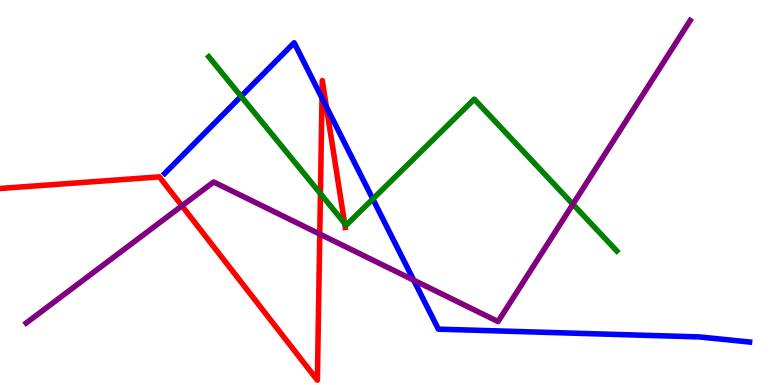[{'lines': ['blue', 'red'], 'intersections': [{'x': 4.15, 'y': 7.45}, {'x': 4.21, 'y': 7.23}]}, {'lines': ['green', 'red'], 'intersections': [{'x': 4.13, 'y': 4.97}, {'x': 4.45, 'y': 4.2}]}, {'lines': ['purple', 'red'], 'intersections': [{'x': 2.35, 'y': 4.65}, {'x': 4.13, 'y': 3.92}]}, {'lines': ['blue', 'green'], 'intersections': [{'x': 3.11, 'y': 7.5}, {'x': 4.81, 'y': 4.83}]}, {'lines': ['blue', 'purple'], 'intersections': [{'x': 5.34, 'y': 2.72}]}, {'lines': ['green', 'purple'], 'intersections': [{'x': 7.39, 'y': 4.7}]}]